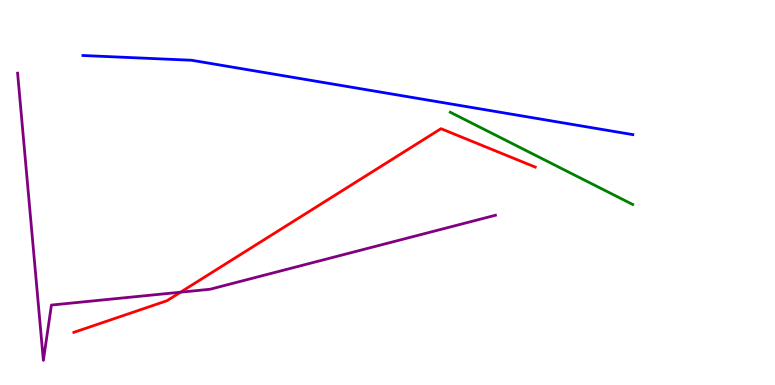[{'lines': ['blue', 'red'], 'intersections': []}, {'lines': ['green', 'red'], 'intersections': []}, {'lines': ['purple', 'red'], 'intersections': [{'x': 2.33, 'y': 2.41}]}, {'lines': ['blue', 'green'], 'intersections': []}, {'lines': ['blue', 'purple'], 'intersections': []}, {'lines': ['green', 'purple'], 'intersections': []}]